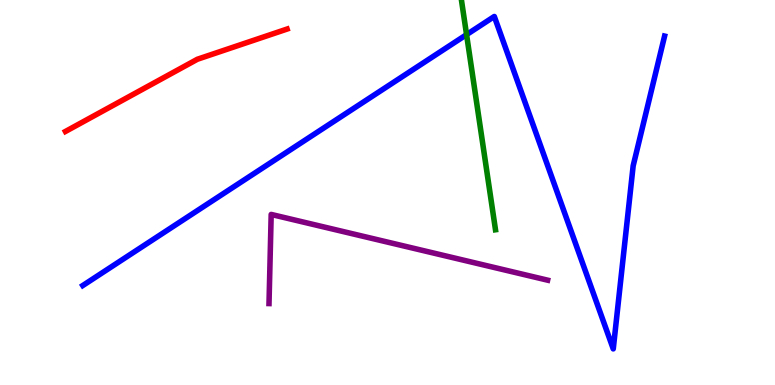[{'lines': ['blue', 'red'], 'intersections': []}, {'lines': ['green', 'red'], 'intersections': []}, {'lines': ['purple', 'red'], 'intersections': []}, {'lines': ['blue', 'green'], 'intersections': [{'x': 6.02, 'y': 9.1}]}, {'lines': ['blue', 'purple'], 'intersections': []}, {'lines': ['green', 'purple'], 'intersections': []}]